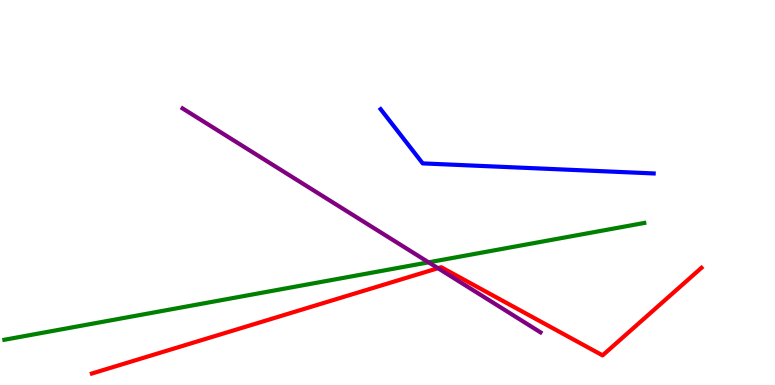[{'lines': ['blue', 'red'], 'intersections': []}, {'lines': ['green', 'red'], 'intersections': []}, {'lines': ['purple', 'red'], 'intersections': [{'x': 5.65, 'y': 3.03}]}, {'lines': ['blue', 'green'], 'intersections': []}, {'lines': ['blue', 'purple'], 'intersections': []}, {'lines': ['green', 'purple'], 'intersections': [{'x': 5.53, 'y': 3.19}]}]